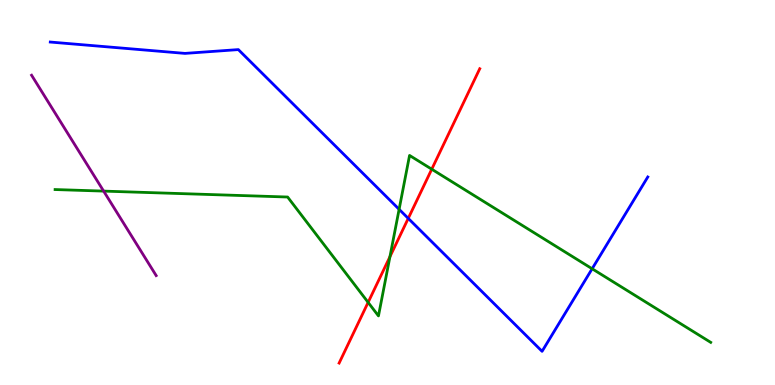[{'lines': ['blue', 'red'], 'intersections': [{'x': 5.27, 'y': 4.33}]}, {'lines': ['green', 'red'], 'intersections': [{'x': 4.75, 'y': 2.15}, {'x': 5.03, 'y': 3.33}, {'x': 5.57, 'y': 5.61}]}, {'lines': ['purple', 'red'], 'intersections': []}, {'lines': ['blue', 'green'], 'intersections': [{'x': 5.15, 'y': 4.56}, {'x': 7.64, 'y': 3.02}]}, {'lines': ['blue', 'purple'], 'intersections': []}, {'lines': ['green', 'purple'], 'intersections': [{'x': 1.34, 'y': 5.04}]}]